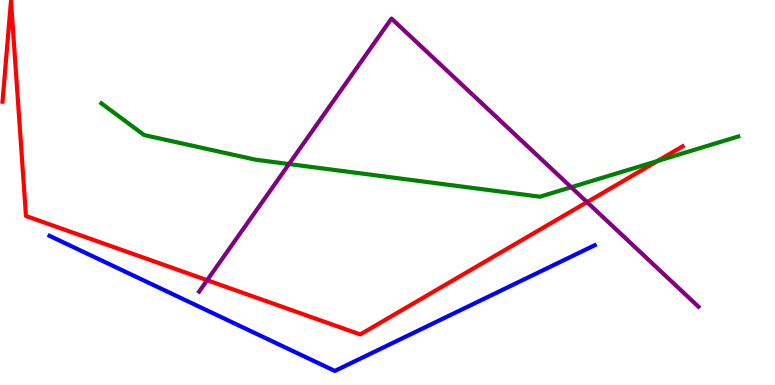[{'lines': ['blue', 'red'], 'intersections': []}, {'lines': ['green', 'red'], 'intersections': [{'x': 8.48, 'y': 5.82}]}, {'lines': ['purple', 'red'], 'intersections': [{'x': 2.67, 'y': 2.72}, {'x': 7.57, 'y': 4.75}]}, {'lines': ['blue', 'green'], 'intersections': []}, {'lines': ['blue', 'purple'], 'intersections': []}, {'lines': ['green', 'purple'], 'intersections': [{'x': 3.73, 'y': 5.74}, {'x': 7.37, 'y': 5.14}]}]